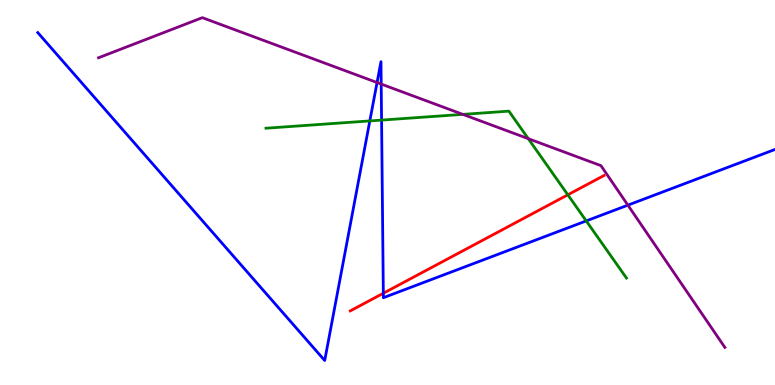[{'lines': ['blue', 'red'], 'intersections': [{'x': 4.95, 'y': 2.38}]}, {'lines': ['green', 'red'], 'intersections': [{'x': 7.33, 'y': 4.94}]}, {'lines': ['purple', 'red'], 'intersections': []}, {'lines': ['blue', 'green'], 'intersections': [{'x': 4.77, 'y': 6.86}, {'x': 4.92, 'y': 6.88}, {'x': 7.56, 'y': 4.26}]}, {'lines': ['blue', 'purple'], 'intersections': [{'x': 4.87, 'y': 7.86}, {'x': 4.92, 'y': 7.82}, {'x': 8.1, 'y': 4.67}]}, {'lines': ['green', 'purple'], 'intersections': [{'x': 5.97, 'y': 7.03}, {'x': 6.82, 'y': 6.4}]}]